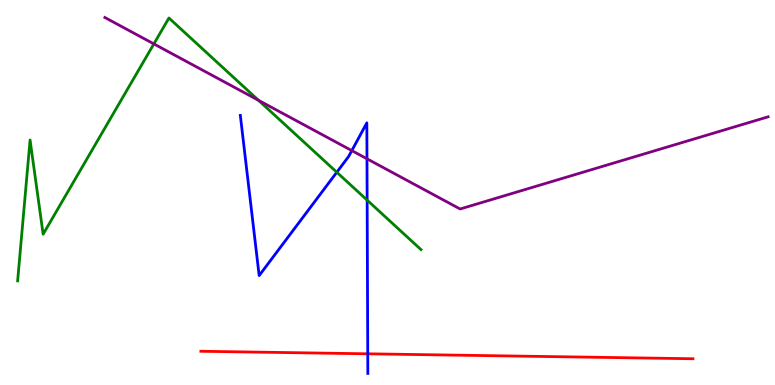[{'lines': ['blue', 'red'], 'intersections': [{'x': 4.75, 'y': 0.81}]}, {'lines': ['green', 'red'], 'intersections': []}, {'lines': ['purple', 'red'], 'intersections': []}, {'lines': ['blue', 'green'], 'intersections': [{'x': 4.35, 'y': 5.53}, {'x': 4.74, 'y': 4.8}]}, {'lines': ['blue', 'purple'], 'intersections': [{'x': 4.54, 'y': 6.09}, {'x': 4.74, 'y': 5.88}]}, {'lines': ['green', 'purple'], 'intersections': [{'x': 1.99, 'y': 8.86}, {'x': 3.34, 'y': 7.39}]}]